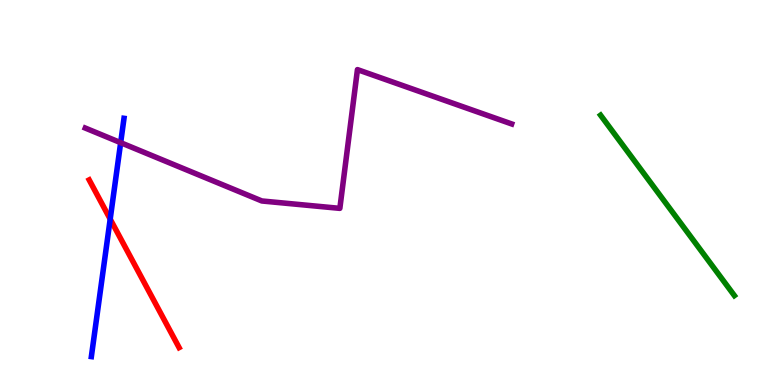[{'lines': ['blue', 'red'], 'intersections': [{'x': 1.42, 'y': 4.31}]}, {'lines': ['green', 'red'], 'intersections': []}, {'lines': ['purple', 'red'], 'intersections': []}, {'lines': ['blue', 'green'], 'intersections': []}, {'lines': ['blue', 'purple'], 'intersections': [{'x': 1.56, 'y': 6.29}]}, {'lines': ['green', 'purple'], 'intersections': []}]